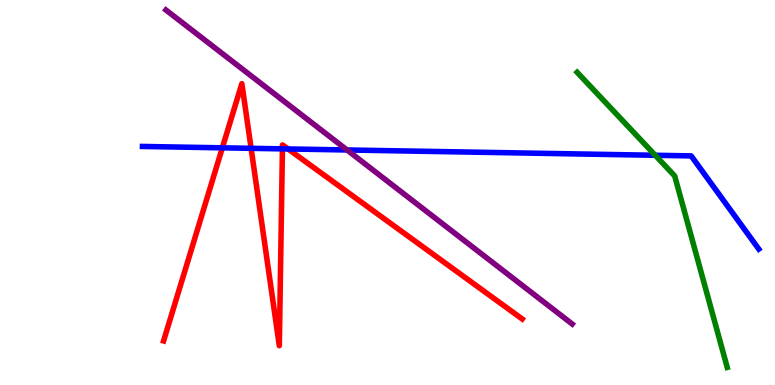[{'lines': ['blue', 'red'], 'intersections': [{'x': 2.87, 'y': 6.16}, {'x': 3.24, 'y': 6.15}, {'x': 3.64, 'y': 6.13}, {'x': 3.72, 'y': 6.13}]}, {'lines': ['green', 'red'], 'intersections': []}, {'lines': ['purple', 'red'], 'intersections': []}, {'lines': ['blue', 'green'], 'intersections': [{'x': 8.45, 'y': 5.97}]}, {'lines': ['blue', 'purple'], 'intersections': [{'x': 4.48, 'y': 6.1}]}, {'lines': ['green', 'purple'], 'intersections': []}]